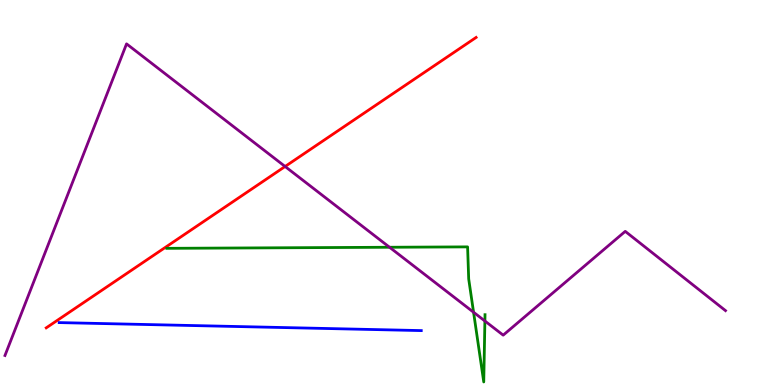[{'lines': ['blue', 'red'], 'intersections': []}, {'lines': ['green', 'red'], 'intersections': []}, {'lines': ['purple', 'red'], 'intersections': [{'x': 3.68, 'y': 5.68}]}, {'lines': ['blue', 'green'], 'intersections': []}, {'lines': ['blue', 'purple'], 'intersections': []}, {'lines': ['green', 'purple'], 'intersections': [{'x': 5.03, 'y': 3.58}, {'x': 6.11, 'y': 1.89}, {'x': 6.26, 'y': 1.66}]}]